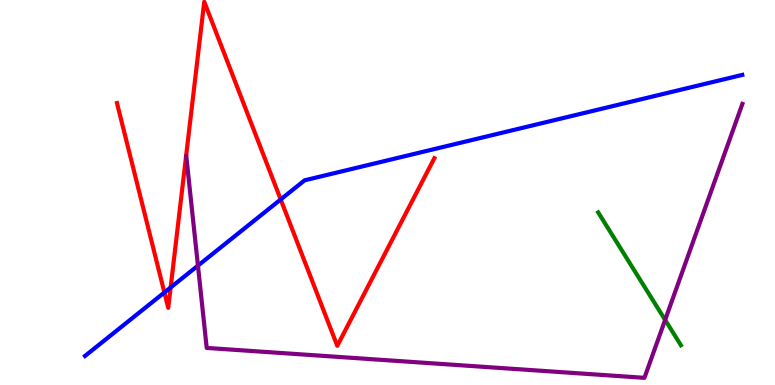[{'lines': ['blue', 'red'], 'intersections': [{'x': 2.12, 'y': 2.4}, {'x': 2.2, 'y': 2.53}, {'x': 3.62, 'y': 4.82}]}, {'lines': ['green', 'red'], 'intersections': []}, {'lines': ['purple', 'red'], 'intersections': []}, {'lines': ['blue', 'green'], 'intersections': []}, {'lines': ['blue', 'purple'], 'intersections': [{'x': 2.55, 'y': 3.1}]}, {'lines': ['green', 'purple'], 'intersections': [{'x': 8.58, 'y': 1.69}]}]